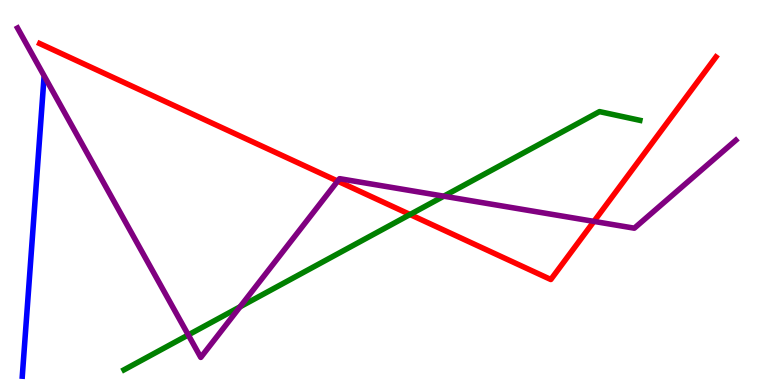[{'lines': ['blue', 'red'], 'intersections': []}, {'lines': ['green', 'red'], 'intersections': [{'x': 5.29, 'y': 4.43}]}, {'lines': ['purple', 'red'], 'intersections': [{'x': 4.36, 'y': 5.3}, {'x': 7.66, 'y': 4.25}]}, {'lines': ['blue', 'green'], 'intersections': []}, {'lines': ['blue', 'purple'], 'intersections': []}, {'lines': ['green', 'purple'], 'intersections': [{'x': 2.43, 'y': 1.3}, {'x': 3.1, 'y': 2.03}, {'x': 5.73, 'y': 4.9}]}]